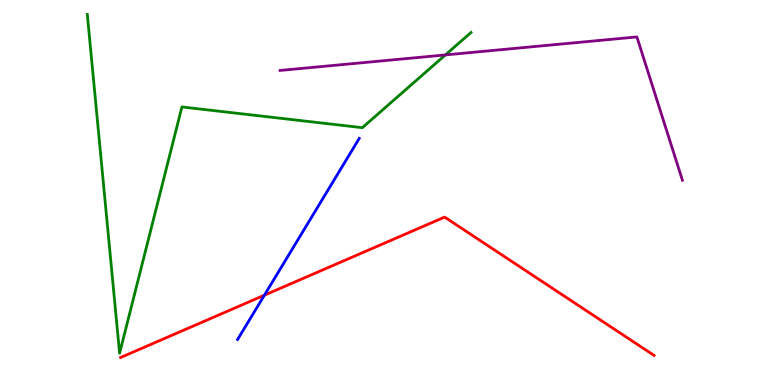[{'lines': ['blue', 'red'], 'intersections': [{'x': 3.41, 'y': 2.33}]}, {'lines': ['green', 'red'], 'intersections': []}, {'lines': ['purple', 'red'], 'intersections': []}, {'lines': ['blue', 'green'], 'intersections': []}, {'lines': ['blue', 'purple'], 'intersections': []}, {'lines': ['green', 'purple'], 'intersections': [{'x': 5.75, 'y': 8.57}]}]